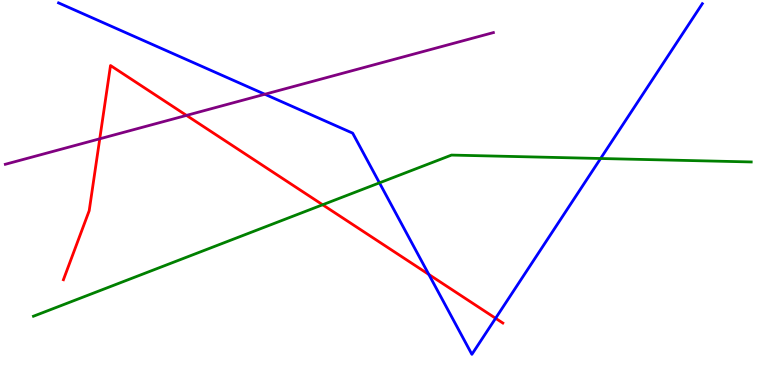[{'lines': ['blue', 'red'], 'intersections': [{'x': 5.53, 'y': 2.87}, {'x': 6.39, 'y': 1.73}]}, {'lines': ['green', 'red'], 'intersections': [{'x': 4.16, 'y': 4.68}]}, {'lines': ['purple', 'red'], 'intersections': [{'x': 1.29, 'y': 6.39}, {'x': 2.41, 'y': 7.0}]}, {'lines': ['blue', 'green'], 'intersections': [{'x': 4.9, 'y': 5.25}, {'x': 7.75, 'y': 5.88}]}, {'lines': ['blue', 'purple'], 'intersections': [{'x': 3.42, 'y': 7.55}]}, {'lines': ['green', 'purple'], 'intersections': []}]